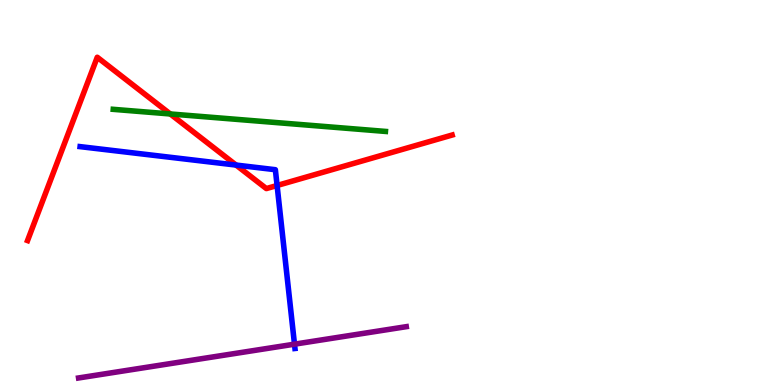[{'lines': ['blue', 'red'], 'intersections': [{'x': 3.05, 'y': 5.71}, {'x': 3.58, 'y': 5.18}]}, {'lines': ['green', 'red'], 'intersections': [{'x': 2.2, 'y': 7.04}]}, {'lines': ['purple', 'red'], 'intersections': []}, {'lines': ['blue', 'green'], 'intersections': []}, {'lines': ['blue', 'purple'], 'intersections': [{'x': 3.8, 'y': 1.06}]}, {'lines': ['green', 'purple'], 'intersections': []}]